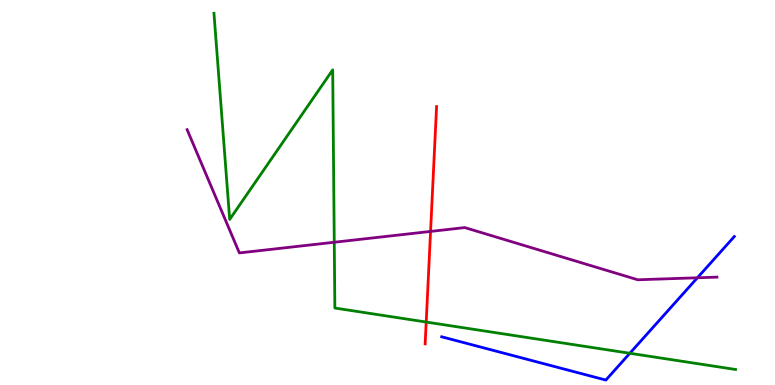[{'lines': ['blue', 'red'], 'intersections': []}, {'lines': ['green', 'red'], 'intersections': [{'x': 5.5, 'y': 1.64}]}, {'lines': ['purple', 'red'], 'intersections': [{'x': 5.56, 'y': 3.99}]}, {'lines': ['blue', 'green'], 'intersections': [{'x': 8.13, 'y': 0.824}]}, {'lines': ['blue', 'purple'], 'intersections': [{'x': 9.0, 'y': 2.79}]}, {'lines': ['green', 'purple'], 'intersections': [{'x': 4.31, 'y': 3.71}]}]